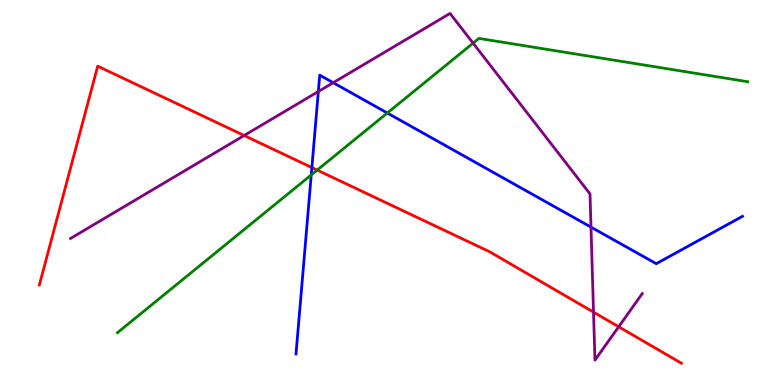[{'lines': ['blue', 'red'], 'intersections': [{'x': 4.02, 'y': 5.65}]}, {'lines': ['green', 'red'], 'intersections': [{'x': 4.09, 'y': 5.58}]}, {'lines': ['purple', 'red'], 'intersections': [{'x': 3.15, 'y': 6.48}, {'x': 7.66, 'y': 1.89}, {'x': 7.98, 'y': 1.51}]}, {'lines': ['blue', 'green'], 'intersections': [{'x': 4.02, 'y': 5.46}, {'x': 5.0, 'y': 7.06}]}, {'lines': ['blue', 'purple'], 'intersections': [{'x': 4.11, 'y': 7.62}, {'x': 4.3, 'y': 7.85}, {'x': 7.63, 'y': 4.1}]}, {'lines': ['green', 'purple'], 'intersections': [{'x': 6.1, 'y': 8.88}]}]